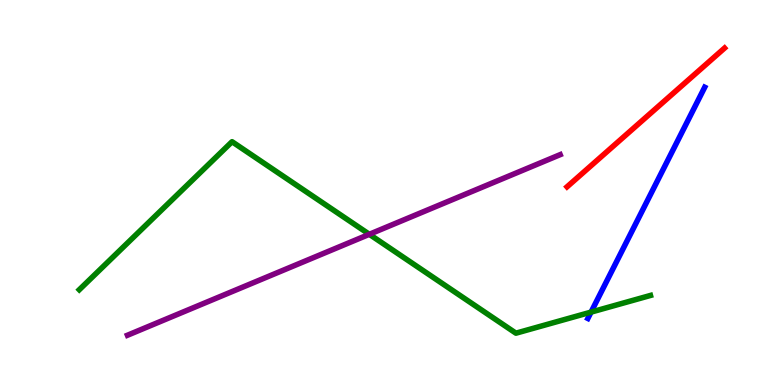[{'lines': ['blue', 'red'], 'intersections': []}, {'lines': ['green', 'red'], 'intersections': []}, {'lines': ['purple', 'red'], 'intersections': []}, {'lines': ['blue', 'green'], 'intersections': [{'x': 7.63, 'y': 1.89}]}, {'lines': ['blue', 'purple'], 'intersections': []}, {'lines': ['green', 'purple'], 'intersections': [{'x': 4.77, 'y': 3.91}]}]